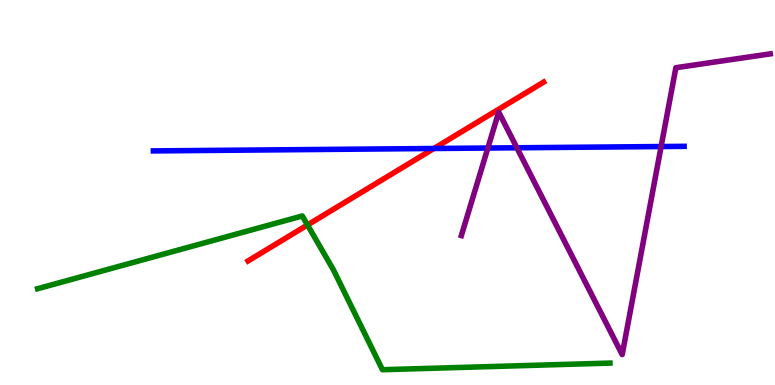[{'lines': ['blue', 'red'], 'intersections': [{'x': 5.6, 'y': 6.14}]}, {'lines': ['green', 'red'], 'intersections': [{'x': 3.97, 'y': 4.16}]}, {'lines': ['purple', 'red'], 'intersections': []}, {'lines': ['blue', 'green'], 'intersections': []}, {'lines': ['blue', 'purple'], 'intersections': [{'x': 6.29, 'y': 6.16}, {'x': 6.67, 'y': 6.16}, {'x': 8.53, 'y': 6.19}]}, {'lines': ['green', 'purple'], 'intersections': []}]